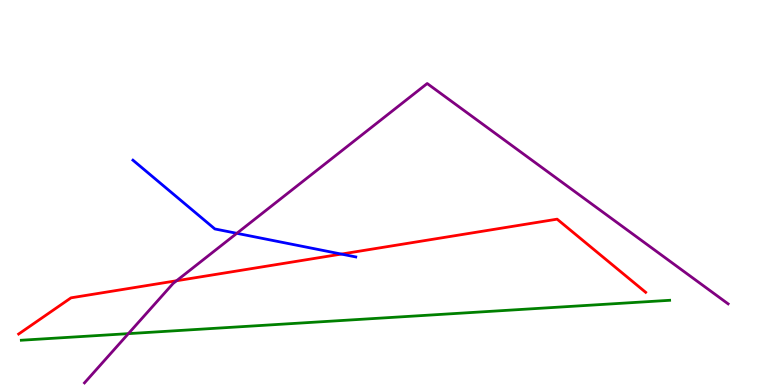[{'lines': ['blue', 'red'], 'intersections': [{'x': 4.4, 'y': 3.4}]}, {'lines': ['green', 'red'], 'intersections': []}, {'lines': ['purple', 'red'], 'intersections': [{'x': 2.28, 'y': 2.71}]}, {'lines': ['blue', 'green'], 'intersections': []}, {'lines': ['blue', 'purple'], 'intersections': [{'x': 3.06, 'y': 3.94}]}, {'lines': ['green', 'purple'], 'intersections': [{'x': 1.66, 'y': 1.33}]}]